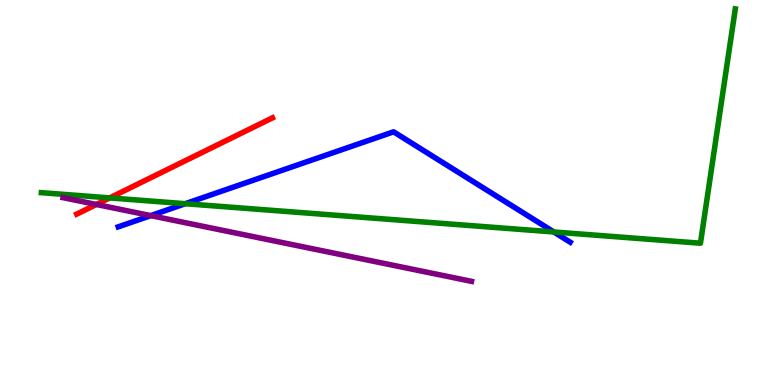[{'lines': ['blue', 'red'], 'intersections': []}, {'lines': ['green', 'red'], 'intersections': [{'x': 1.42, 'y': 4.86}]}, {'lines': ['purple', 'red'], 'intersections': [{'x': 1.24, 'y': 4.69}]}, {'lines': ['blue', 'green'], 'intersections': [{'x': 2.39, 'y': 4.71}, {'x': 7.15, 'y': 3.97}]}, {'lines': ['blue', 'purple'], 'intersections': [{'x': 1.95, 'y': 4.4}]}, {'lines': ['green', 'purple'], 'intersections': []}]